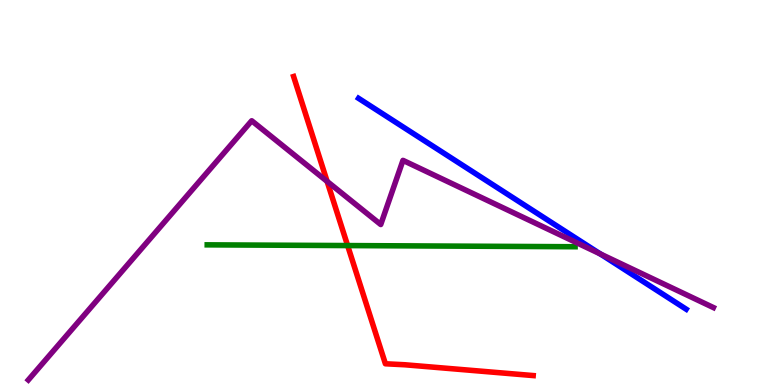[{'lines': ['blue', 'red'], 'intersections': []}, {'lines': ['green', 'red'], 'intersections': [{'x': 4.49, 'y': 3.62}]}, {'lines': ['purple', 'red'], 'intersections': [{'x': 4.22, 'y': 5.29}]}, {'lines': ['blue', 'green'], 'intersections': []}, {'lines': ['blue', 'purple'], 'intersections': [{'x': 7.75, 'y': 3.4}]}, {'lines': ['green', 'purple'], 'intersections': []}]